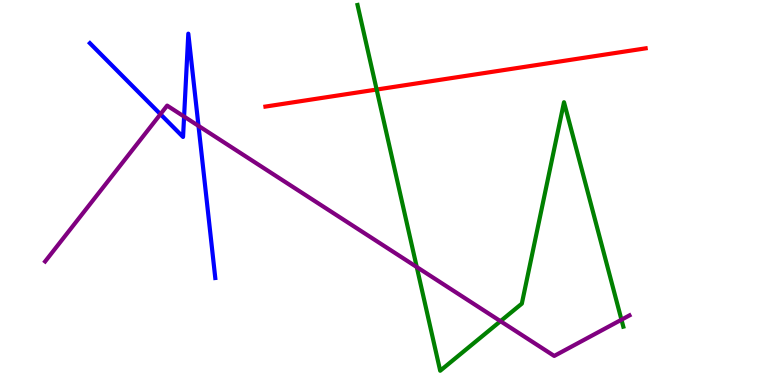[{'lines': ['blue', 'red'], 'intersections': []}, {'lines': ['green', 'red'], 'intersections': [{'x': 4.86, 'y': 7.67}]}, {'lines': ['purple', 'red'], 'intersections': []}, {'lines': ['blue', 'green'], 'intersections': []}, {'lines': ['blue', 'purple'], 'intersections': [{'x': 2.07, 'y': 7.03}, {'x': 2.38, 'y': 6.97}, {'x': 2.56, 'y': 6.73}]}, {'lines': ['green', 'purple'], 'intersections': [{'x': 5.38, 'y': 3.06}, {'x': 6.46, 'y': 1.66}, {'x': 8.02, 'y': 1.7}]}]